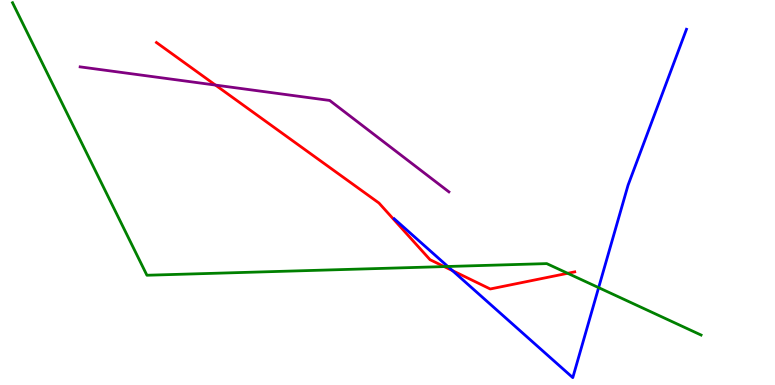[{'lines': ['blue', 'red'], 'intersections': [{'x': 5.84, 'y': 2.97}]}, {'lines': ['green', 'red'], 'intersections': [{'x': 5.73, 'y': 3.08}, {'x': 7.32, 'y': 2.9}]}, {'lines': ['purple', 'red'], 'intersections': [{'x': 2.78, 'y': 7.79}]}, {'lines': ['blue', 'green'], 'intersections': [{'x': 5.78, 'y': 3.08}, {'x': 7.72, 'y': 2.53}]}, {'lines': ['blue', 'purple'], 'intersections': []}, {'lines': ['green', 'purple'], 'intersections': []}]